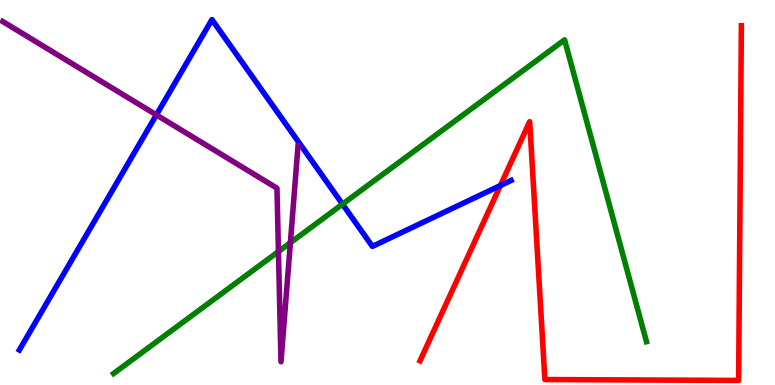[{'lines': ['blue', 'red'], 'intersections': [{'x': 6.46, 'y': 5.18}]}, {'lines': ['green', 'red'], 'intersections': []}, {'lines': ['purple', 'red'], 'intersections': []}, {'lines': ['blue', 'green'], 'intersections': [{'x': 4.42, 'y': 4.7}]}, {'lines': ['blue', 'purple'], 'intersections': [{'x': 2.02, 'y': 7.02}]}, {'lines': ['green', 'purple'], 'intersections': [{'x': 3.59, 'y': 3.47}, {'x': 3.75, 'y': 3.7}]}]